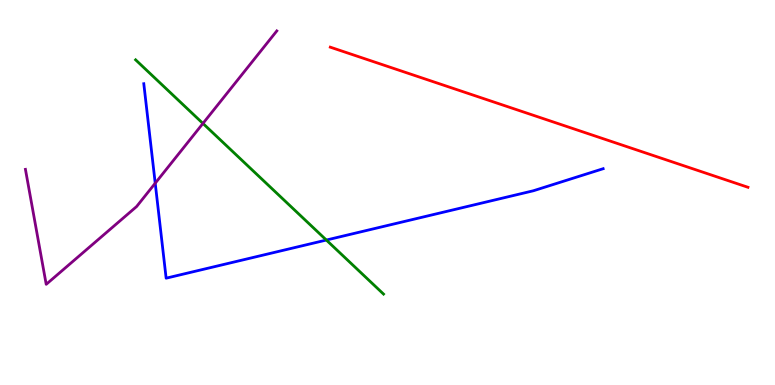[{'lines': ['blue', 'red'], 'intersections': []}, {'lines': ['green', 'red'], 'intersections': []}, {'lines': ['purple', 'red'], 'intersections': []}, {'lines': ['blue', 'green'], 'intersections': [{'x': 4.21, 'y': 3.77}]}, {'lines': ['blue', 'purple'], 'intersections': [{'x': 2.0, 'y': 5.24}]}, {'lines': ['green', 'purple'], 'intersections': [{'x': 2.62, 'y': 6.79}]}]